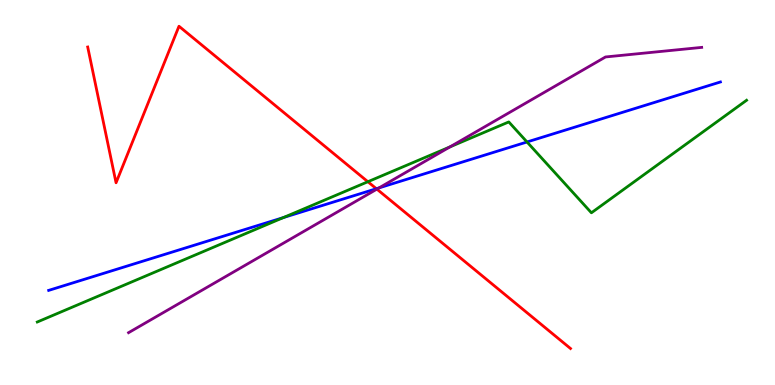[{'lines': ['blue', 'red'], 'intersections': [{'x': 4.86, 'y': 5.1}]}, {'lines': ['green', 'red'], 'intersections': [{'x': 4.75, 'y': 5.28}]}, {'lines': ['purple', 'red'], 'intersections': [{'x': 4.86, 'y': 5.09}]}, {'lines': ['blue', 'green'], 'intersections': [{'x': 3.66, 'y': 4.35}, {'x': 6.8, 'y': 6.31}]}, {'lines': ['blue', 'purple'], 'intersections': [{'x': 4.89, 'y': 5.12}]}, {'lines': ['green', 'purple'], 'intersections': [{'x': 5.81, 'y': 6.18}]}]